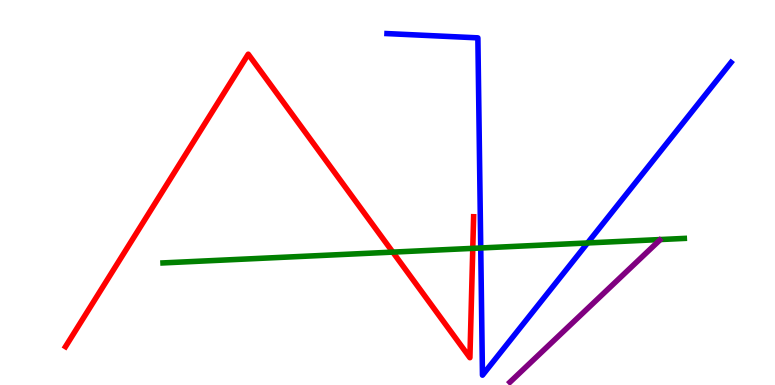[{'lines': ['blue', 'red'], 'intersections': []}, {'lines': ['green', 'red'], 'intersections': [{'x': 5.07, 'y': 3.45}, {'x': 6.1, 'y': 3.55}]}, {'lines': ['purple', 'red'], 'intersections': []}, {'lines': ['blue', 'green'], 'intersections': [{'x': 6.2, 'y': 3.56}, {'x': 7.58, 'y': 3.69}]}, {'lines': ['blue', 'purple'], 'intersections': []}, {'lines': ['green', 'purple'], 'intersections': []}]